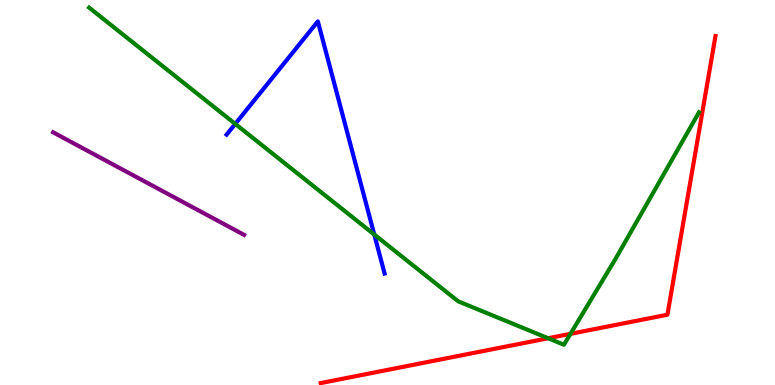[{'lines': ['blue', 'red'], 'intersections': []}, {'lines': ['green', 'red'], 'intersections': [{'x': 7.07, 'y': 1.21}, {'x': 7.36, 'y': 1.33}]}, {'lines': ['purple', 'red'], 'intersections': []}, {'lines': ['blue', 'green'], 'intersections': [{'x': 3.04, 'y': 6.78}, {'x': 4.83, 'y': 3.91}]}, {'lines': ['blue', 'purple'], 'intersections': []}, {'lines': ['green', 'purple'], 'intersections': []}]